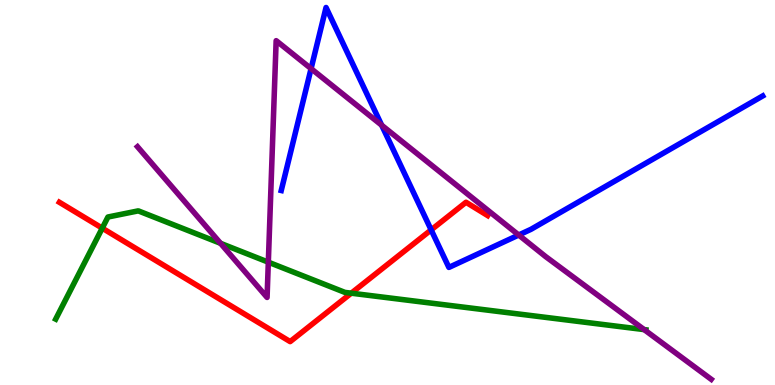[{'lines': ['blue', 'red'], 'intersections': [{'x': 5.56, 'y': 4.03}]}, {'lines': ['green', 'red'], 'intersections': [{'x': 1.32, 'y': 4.07}, {'x': 4.53, 'y': 2.38}]}, {'lines': ['purple', 'red'], 'intersections': []}, {'lines': ['blue', 'green'], 'intersections': []}, {'lines': ['blue', 'purple'], 'intersections': [{'x': 4.01, 'y': 8.22}, {'x': 4.92, 'y': 6.75}, {'x': 6.69, 'y': 3.9}]}, {'lines': ['green', 'purple'], 'intersections': [{'x': 2.85, 'y': 3.68}, {'x': 3.46, 'y': 3.19}, {'x': 8.31, 'y': 1.44}]}]